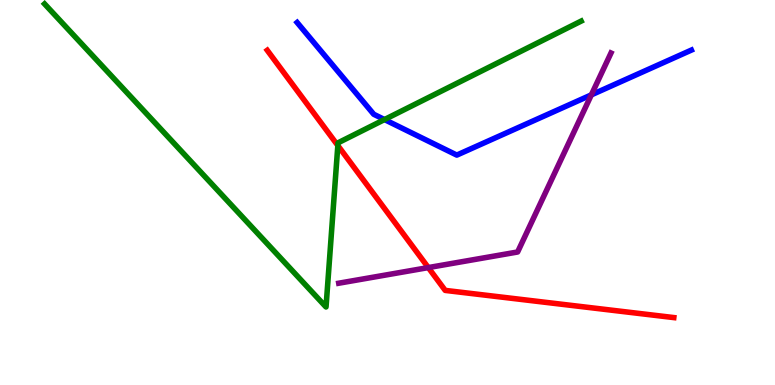[{'lines': ['blue', 'red'], 'intersections': []}, {'lines': ['green', 'red'], 'intersections': [{'x': 4.36, 'y': 6.22}]}, {'lines': ['purple', 'red'], 'intersections': [{'x': 5.53, 'y': 3.05}]}, {'lines': ['blue', 'green'], 'intersections': [{'x': 4.96, 'y': 6.89}]}, {'lines': ['blue', 'purple'], 'intersections': [{'x': 7.63, 'y': 7.54}]}, {'lines': ['green', 'purple'], 'intersections': []}]